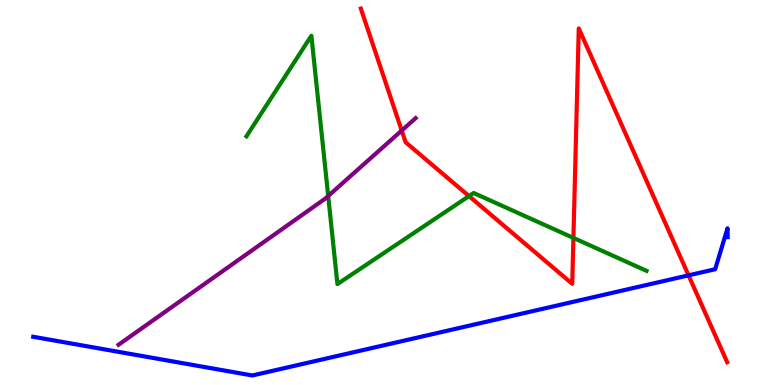[{'lines': ['blue', 'red'], 'intersections': [{'x': 8.88, 'y': 2.85}]}, {'lines': ['green', 'red'], 'intersections': [{'x': 6.05, 'y': 4.91}, {'x': 7.4, 'y': 3.82}]}, {'lines': ['purple', 'red'], 'intersections': [{'x': 5.18, 'y': 6.61}]}, {'lines': ['blue', 'green'], 'intersections': []}, {'lines': ['blue', 'purple'], 'intersections': []}, {'lines': ['green', 'purple'], 'intersections': [{'x': 4.23, 'y': 4.91}]}]